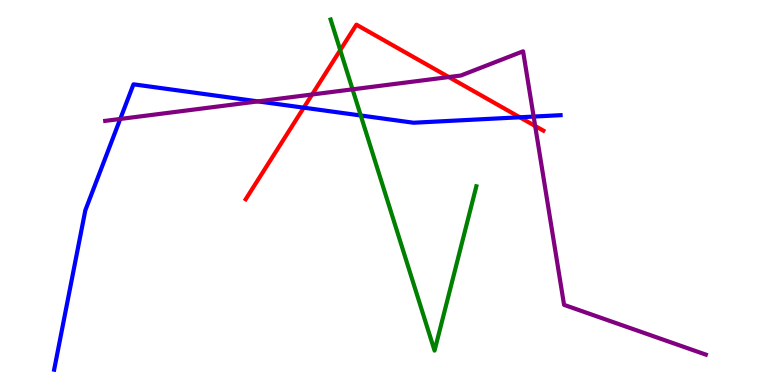[{'lines': ['blue', 'red'], 'intersections': [{'x': 3.92, 'y': 7.2}, {'x': 6.71, 'y': 6.95}]}, {'lines': ['green', 'red'], 'intersections': [{'x': 4.39, 'y': 8.7}]}, {'lines': ['purple', 'red'], 'intersections': [{'x': 4.03, 'y': 7.55}, {'x': 5.79, 'y': 8.0}, {'x': 6.91, 'y': 6.73}]}, {'lines': ['blue', 'green'], 'intersections': [{'x': 4.65, 'y': 7.0}]}, {'lines': ['blue', 'purple'], 'intersections': [{'x': 1.55, 'y': 6.91}, {'x': 3.33, 'y': 7.37}, {'x': 6.89, 'y': 6.97}]}, {'lines': ['green', 'purple'], 'intersections': [{'x': 4.55, 'y': 7.68}]}]